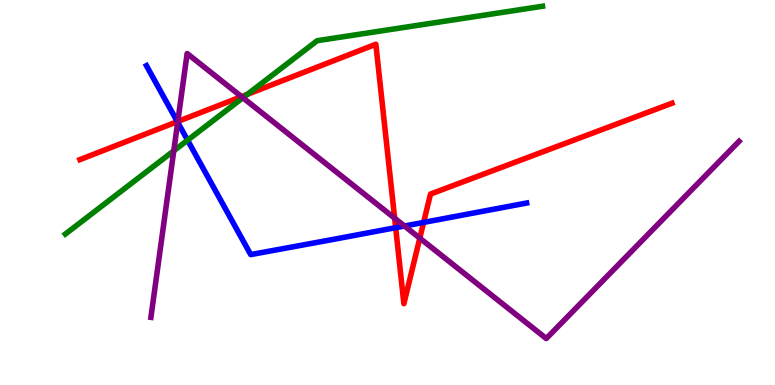[{'lines': ['blue', 'red'], 'intersections': [{'x': 2.29, 'y': 6.84}, {'x': 5.11, 'y': 4.09}, {'x': 5.47, 'y': 4.22}]}, {'lines': ['green', 'red'], 'intersections': [{'x': 3.19, 'y': 7.55}]}, {'lines': ['purple', 'red'], 'intersections': [{'x': 2.29, 'y': 6.85}, {'x': 3.12, 'y': 7.49}, {'x': 5.09, 'y': 4.33}, {'x': 5.42, 'y': 3.81}]}, {'lines': ['blue', 'green'], 'intersections': [{'x': 2.42, 'y': 6.36}]}, {'lines': ['blue', 'purple'], 'intersections': [{'x': 2.29, 'y': 6.82}, {'x': 5.22, 'y': 4.13}]}, {'lines': ['green', 'purple'], 'intersections': [{'x': 2.24, 'y': 6.08}, {'x': 3.13, 'y': 7.46}]}]